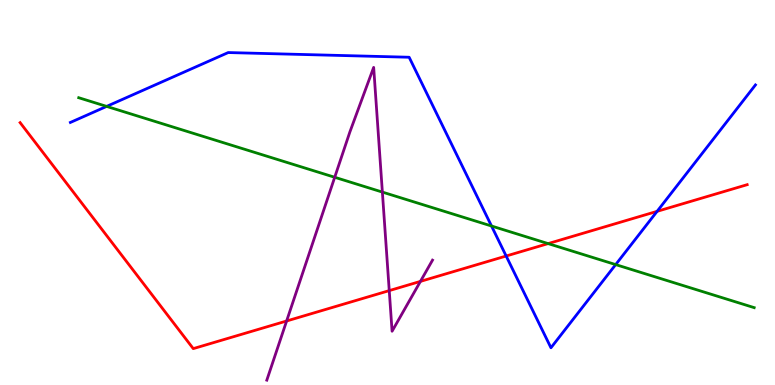[{'lines': ['blue', 'red'], 'intersections': [{'x': 6.53, 'y': 3.35}, {'x': 8.48, 'y': 4.51}]}, {'lines': ['green', 'red'], 'intersections': [{'x': 7.07, 'y': 3.67}]}, {'lines': ['purple', 'red'], 'intersections': [{'x': 3.7, 'y': 1.66}, {'x': 5.02, 'y': 2.45}, {'x': 5.42, 'y': 2.69}]}, {'lines': ['blue', 'green'], 'intersections': [{'x': 1.38, 'y': 7.24}, {'x': 6.34, 'y': 4.13}, {'x': 7.94, 'y': 3.13}]}, {'lines': ['blue', 'purple'], 'intersections': []}, {'lines': ['green', 'purple'], 'intersections': [{'x': 4.32, 'y': 5.4}, {'x': 4.93, 'y': 5.01}]}]